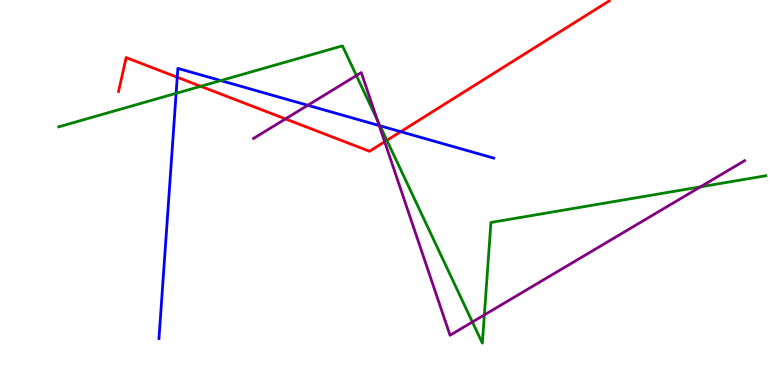[{'lines': ['blue', 'red'], 'intersections': [{'x': 2.29, 'y': 7.99}, {'x': 5.17, 'y': 6.58}]}, {'lines': ['green', 'red'], 'intersections': [{'x': 2.59, 'y': 7.76}, {'x': 4.99, 'y': 6.35}]}, {'lines': ['purple', 'red'], 'intersections': [{'x': 3.68, 'y': 6.91}, {'x': 4.96, 'y': 6.32}]}, {'lines': ['blue', 'green'], 'intersections': [{'x': 2.27, 'y': 7.58}, {'x': 2.85, 'y': 7.91}, {'x': 4.9, 'y': 6.73}]}, {'lines': ['blue', 'purple'], 'intersections': [{'x': 3.97, 'y': 7.27}, {'x': 4.89, 'y': 6.74}]}, {'lines': ['green', 'purple'], 'intersections': [{'x': 4.6, 'y': 8.04}, {'x': 4.87, 'y': 6.89}, {'x': 6.1, 'y': 1.64}, {'x': 6.25, 'y': 1.82}, {'x': 9.04, 'y': 5.15}]}]